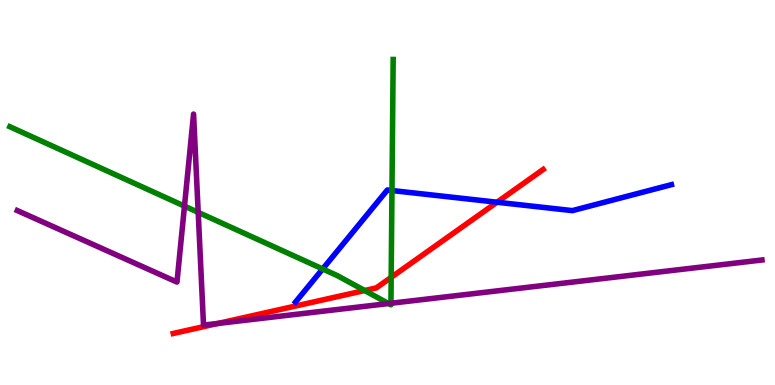[{'lines': ['blue', 'red'], 'intersections': [{'x': 6.41, 'y': 4.75}]}, {'lines': ['green', 'red'], 'intersections': [{'x': 4.71, 'y': 2.45}, {'x': 5.05, 'y': 2.8}]}, {'lines': ['purple', 'red'], 'intersections': [{'x': 2.81, 'y': 1.6}]}, {'lines': ['blue', 'green'], 'intersections': [{'x': 4.16, 'y': 3.01}, {'x': 5.06, 'y': 5.05}]}, {'lines': ['blue', 'purple'], 'intersections': []}, {'lines': ['green', 'purple'], 'intersections': [{'x': 2.38, 'y': 4.65}, {'x': 2.56, 'y': 4.48}, {'x': 5.01, 'y': 2.12}, {'x': 5.04, 'y': 2.12}]}]